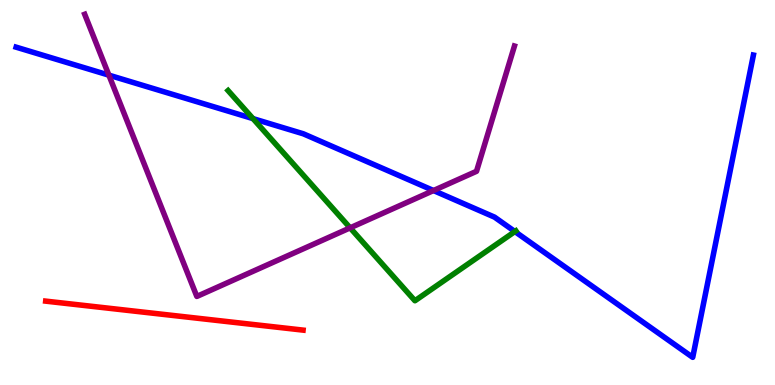[{'lines': ['blue', 'red'], 'intersections': []}, {'lines': ['green', 'red'], 'intersections': []}, {'lines': ['purple', 'red'], 'intersections': []}, {'lines': ['blue', 'green'], 'intersections': [{'x': 3.26, 'y': 6.92}, {'x': 6.64, 'y': 3.99}]}, {'lines': ['blue', 'purple'], 'intersections': [{'x': 1.4, 'y': 8.05}, {'x': 5.59, 'y': 5.05}]}, {'lines': ['green', 'purple'], 'intersections': [{'x': 4.52, 'y': 4.08}]}]